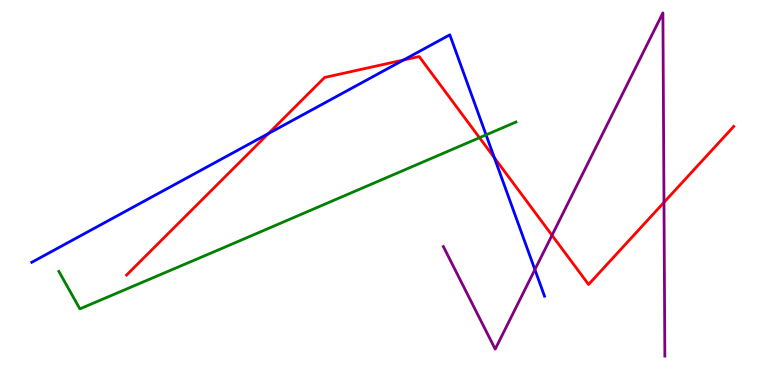[{'lines': ['blue', 'red'], 'intersections': [{'x': 3.46, 'y': 6.53}, {'x': 5.21, 'y': 8.44}, {'x': 6.38, 'y': 5.91}]}, {'lines': ['green', 'red'], 'intersections': [{'x': 6.19, 'y': 6.42}]}, {'lines': ['purple', 'red'], 'intersections': [{'x': 7.12, 'y': 3.89}, {'x': 8.57, 'y': 4.74}]}, {'lines': ['blue', 'green'], 'intersections': [{'x': 6.27, 'y': 6.5}]}, {'lines': ['blue', 'purple'], 'intersections': [{'x': 6.9, 'y': 3.0}]}, {'lines': ['green', 'purple'], 'intersections': []}]